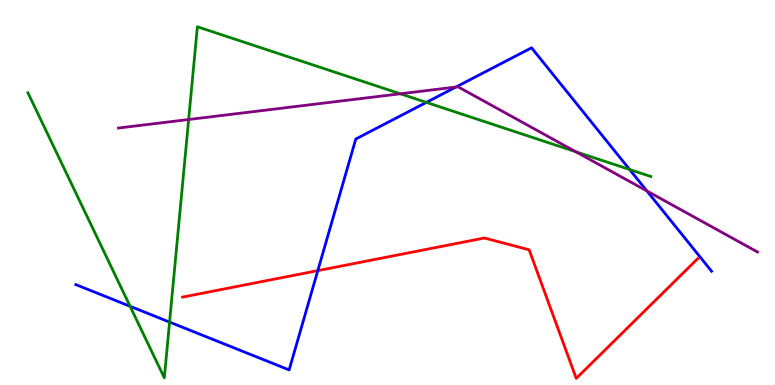[{'lines': ['blue', 'red'], 'intersections': [{'x': 4.1, 'y': 2.97}]}, {'lines': ['green', 'red'], 'intersections': []}, {'lines': ['purple', 'red'], 'intersections': []}, {'lines': ['blue', 'green'], 'intersections': [{'x': 1.68, 'y': 2.04}, {'x': 2.19, 'y': 1.63}, {'x': 5.5, 'y': 7.34}, {'x': 8.12, 'y': 5.6}]}, {'lines': ['blue', 'purple'], 'intersections': [{'x': 5.88, 'y': 7.74}, {'x': 8.35, 'y': 5.04}]}, {'lines': ['green', 'purple'], 'intersections': [{'x': 2.43, 'y': 6.9}, {'x': 5.17, 'y': 7.56}, {'x': 7.43, 'y': 6.06}]}]